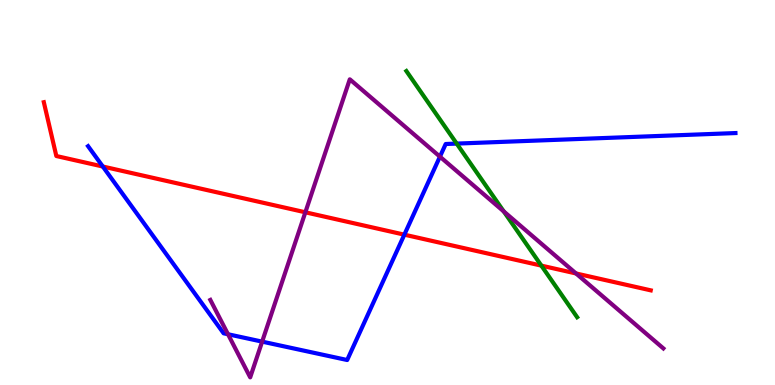[{'lines': ['blue', 'red'], 'intersections': [{'x': 1.33, 'y': 5.67}, {'x': 5.22, 'y': 3.9}]}, {'lines': ['green', 'red'], 'intersections': [{'x': 6.99, 'y': 3.1}]}, {'lines': ['purple', 'red'], 'intersections': [{'x': 3.94, 'y': 4.49}, {'x': 7.43, 'y': 2.9}]}, {'lines': ['blue', 'green'], 'intersections': [{'x': 5.89, 'y': 6.27}]}, {'lines': ['blue', 'purple'], 'intersections': [{'x': 2.94, 'y': 1.32}, {'x': 3.38, 'y': 1.13}, {'x': 5.68, 'y': 5.93}]}, {'lines': ['green', 'purple'], 'intersections': [{'x': 6.5, 'y': 4.51}]}]